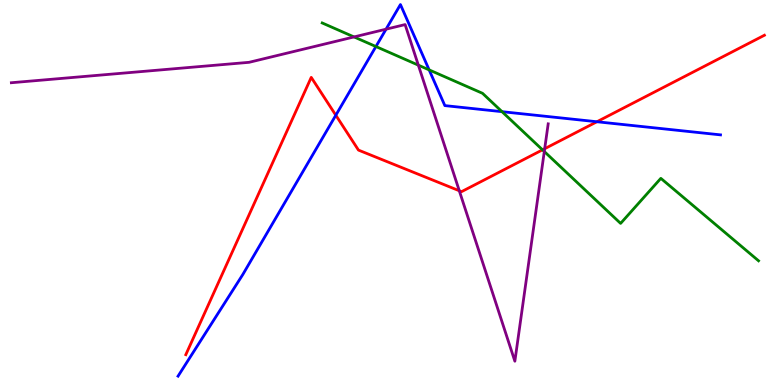[{'lines': ['blue', 'red'], 'intersections': [{'x': 4.33, 'y': 7.01}, {'x': 7.7, 'y': 6.84}]}, {'lines': ['green', 'red'], 'intersections': [{'x': 7.0, 'y': 6.11}]}, {'lines': ['purple', 'red'], 'intersections': [{'x': 5.93, 'y': 5.05}, {'x': 7.03, 'y': 6.14}]}, {'lines': ['blue', 'green'], 'intersections': [{'x': 4.85, 'y': 8.79}, {'x': 5.54, 'y': 8.18}, {'x': 6.48, 'y': 7.1}]}, {'lines': ['blue', 'purple'], 'intersections': [{'x': 4.98, 'y': 9.24}]}, {'lines': ['green', 'purple'], 'intersections': [{'x': 4.57, 'y': 9.04}, {'x': 5.4, 'y': 8.31}, {'x': 7.02, 'y': 6.06}]}]